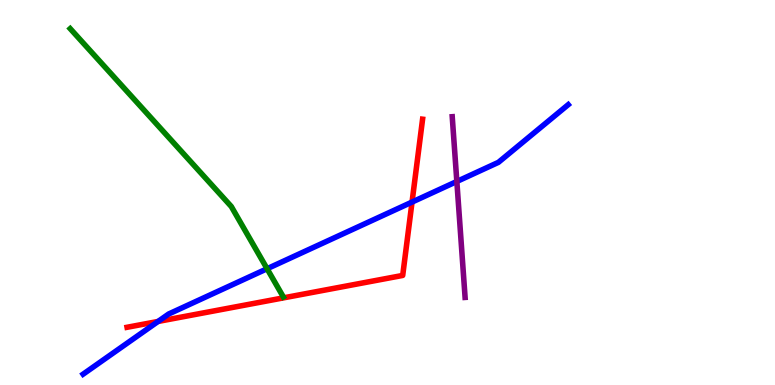[{'lines': ['blue', 'red'], 'intersections': [{'x': 2.04, 'y': 1.65}, {'x': 5.32, 'y': 4.75}]}, {'lines': ['green', 'red'], 'intersections': []}, {'lines': ['purple', 'red'], 'intersections': []}, {'lines': ['blue', 'green'], 'intersections': [{'x': 3.45, 'y': 3.02}]}, {'lines': ['blue', 'purple'], 'intersections': [{'x': 5.89, 'y': 5.29}]}, {'lines': ['green', 'purple'], 'intersections': []}]